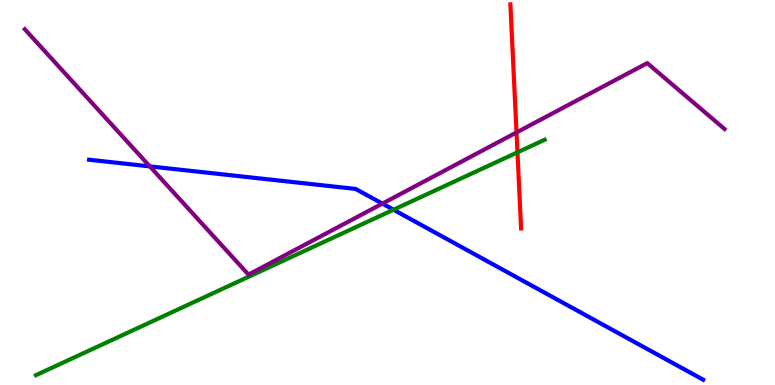[{'lines': ['blue', 'red'], 'intersections': []}, {'lines': ['green', 'red'], 'intersections': [{'x': 6.68, 'y': 6.04}]}, {'lines': ['purple', 'red'], 'intersections': [{'x': 6.66, 'y': 6.56}]}, {'lines': ['blue', 'green'], 'intersections': [{'x': 5.08, 'y': 4.55}]}, {'lines': ['blue', 'purple'], 'intersections': [{'x': 1.93, 'y': 5.68}, {'x': 4.93, 'y': 4.71}]}, {'lines': ['green', 'purple'], 'intersections': []}]